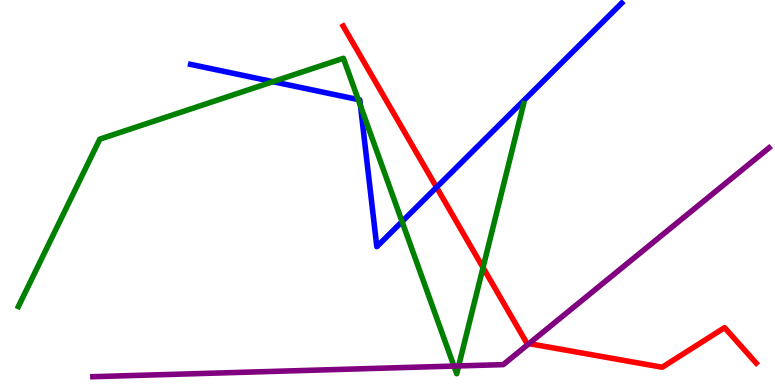[{'lines': ['blue', 'red'], 'intersections': [{'x': 5.63, 'y': 5.14}]}, {'lines': ['green', 'red'], 'intersections': [{'x': 6.23, 'y': 3.05}]}, {'lines': ['purple', 'red'], 'intersections': [{'x': 6.83, 'y': 1.08}]}, {'lines': ['blue', 'green'], 'intersections': [{'x': 3.52, 'y': 7.88}, {'x': 4.62, 'y': 7.41}, {'x': 4.65, 'y': 7.25}, {'x': 5.19, 'y': 4.24}]}, {'lines': ['blue', 'purple'], 'intersections': []}, {'lines': ['green', 'purple'], 'intersections': [{'x': 5.86, 'y': 0.492}, {'x': 5.92, 'y': 0.495}]}]